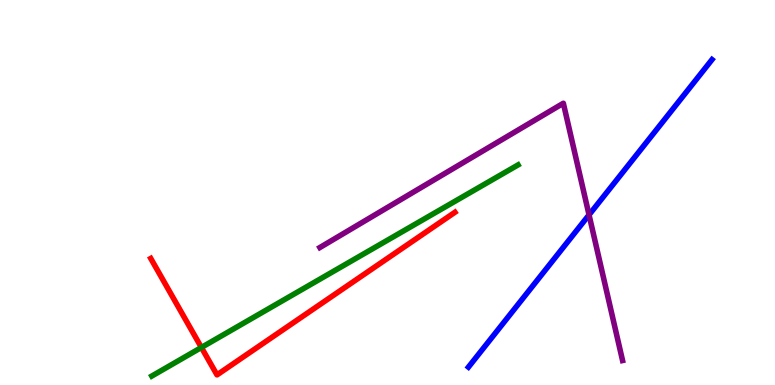[{'lines': ['blue', 'red'], 'intersections': []}, {'lines': ['green', 'red'], 'intersections': [{'x': 2.6, 'y': 0.975}]}, {'lines': ['purple', 'red'], 'intersections': []}, {'lines': ['blue', 'green'], 'intersections': []}, {'lines': ['blue', 'purple'], 'intersections': [{'x': 7.6, 'y': 4.42}]}, {'lines': ['green', 'purple'], 'intersections': []}]